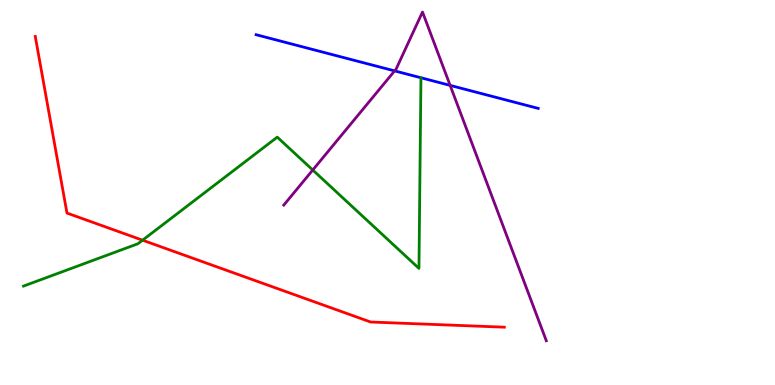[{'lines': ['blue', 'red'], 'intersections': []}, {'lines': ['green', 'red'], 'intersections': [{'x': 1.84, 'y': 3.76}]}, {'lines': ['purple', 'red'], 'intersections': []}, {'lines': ['blue', 'green'], 'intersections': []}, {'lines': ['blue', 'purple'], 'intersections': [{'x': 5.09, 'y': 8.16}, {'x': 5.81, 'y': 7.78}]}, {'lines': ['green', 'purple'], 'intersections': [{'x': 4.04, 'y': 5.58}]}]